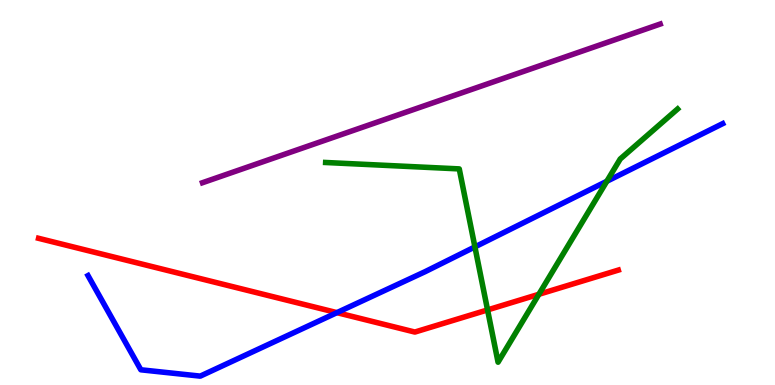[{'lines': ['blue', 'red'], 'intersections': [{'x': 4.35, 'y': 1.88}]}, {'lines': ['green', 'red'], 'intersections': [{'x': 6.29, 'y': 1.95}, {'x': 6.95, 'y': 2.36}]}, {'lines': ['purple', 'red'], 'intersections': []}, {'lines': ['blue', 'green'], 'intersections': [{'x': 6.13, 'y': 3.59}, {'x': 7.83, 'y': 5.29}]}, {'lines': ['blue', 'purple'], 'intersections': []}, {'lines': ['green', 'purple'], 'intersections': []}]